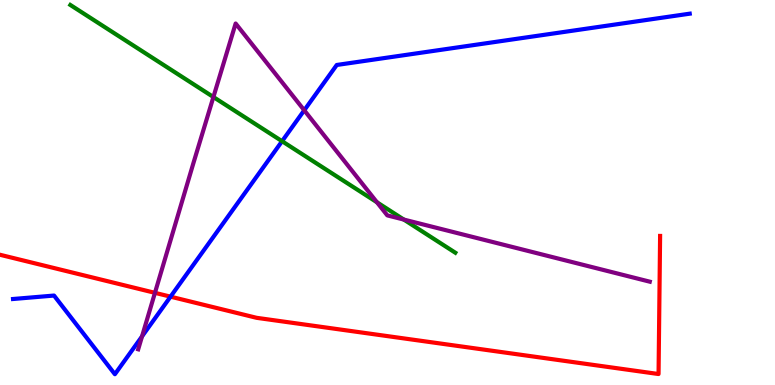[{'lines': ['blue', 'red'], 'intersections': [{'x': 2.2, 'y': 2.29}]}, {'lines': ['green', 'red'], 'intersections': []}, {'lines': ['purple', 'red'], 'intersections': [{'x': 2.0, 'y': 2.39}]}, {'lines': ['blue', 'green'], 'intersections': [{'x': 3.64, 'y': 6.33}]}, {'lines': ['blue', 'purple'], 'intersections': [{'x': 1.83, 'y': 1.26}, {'x': 3.93, 'y': 7.14}]}, {'lines': ['green', 'purple'], 'intersections': [{'x': 2.75, 'y': 7.48}, {'x': 4.86, 'y': 4.75}, {'x': 5.21, 'y': 4.3}]}]